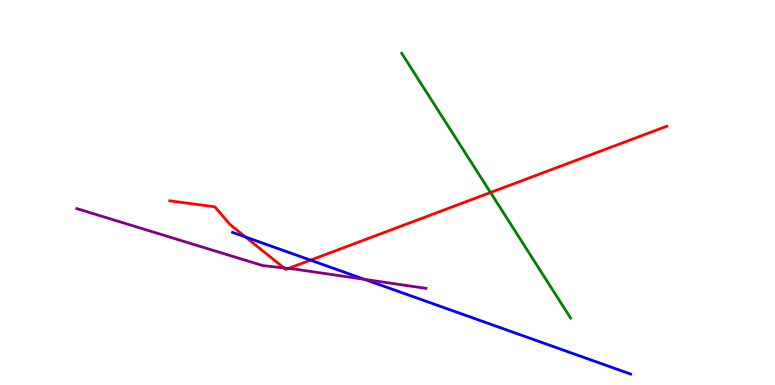[{'lines': ['blue', 'red'], 'intersections': [{'x': 3.17, 'y': 3.84}, {'x': 4.01, 'y': 3.24}]}, {'lines': ['green', 'red'], 'intersections': [{'x': 6.33, 'y': 5.0}]}, {'lines': ['purple', 'red'], 'intersections': [{'x': 3.66, 'y': 3.04}, {'x': 3.72, 'y': 3.03}]}, {'lines': ['blue', 'green'], 'intersections': []}, {'lines': ['blue', 'purple'], 'intersections': [{'x': 4.7, 'y': 2.74}]}, {'lines': ['green', 'purple'], 'intersections': []}]